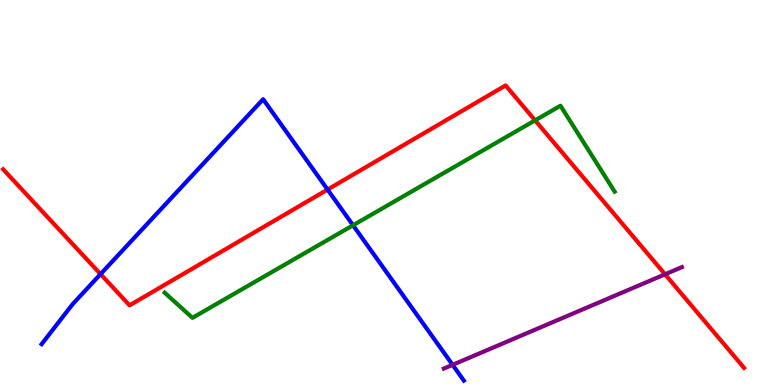[{'lines': ['blue', 'red'], 'intersections': [{'x': 1.3, 'y': 2.88}, {'x': 4.23, 'y': 5.08}]}, {'lines': ['green', 'red'], 'intersections': [{'x': 6.9, 'y': 6.87}]}, {'lines': ['purple', 'red'], 'intersections': [{'x': 8.58, 'y': 2.88}]}, {'lines': ['blue', 'green'], 'intersections': [{'x': 4.56, 'y': 4.15}]}, {'lines': ['blue', 'purple'], 'intersections': [{'x': 5.84, 'y': 0.524}]}, {'lines': ['green', 'purple'], 'intersections': []}]